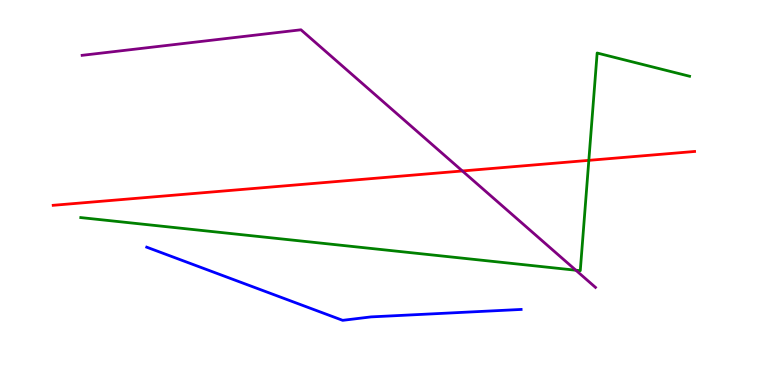[{'lines': ['blue', 'red'], 'intersections': []}, {'lines': ['green', 'red'], 'intersections': [{'x': 7.6, 'y': 5.84}]}, {'lines': ['purple', 'red'], 'intersections': [{'x': 5.97, 'y': 5.56}]}, {'lines': ['blue', 'green'], 'intersections': []}, {'lines': ['blue', 'purple'], 'intersections': []}, {'lines': ['green', 'purple'], 'intersections': [{'x': 7.43, 'y': 2.98}]}]